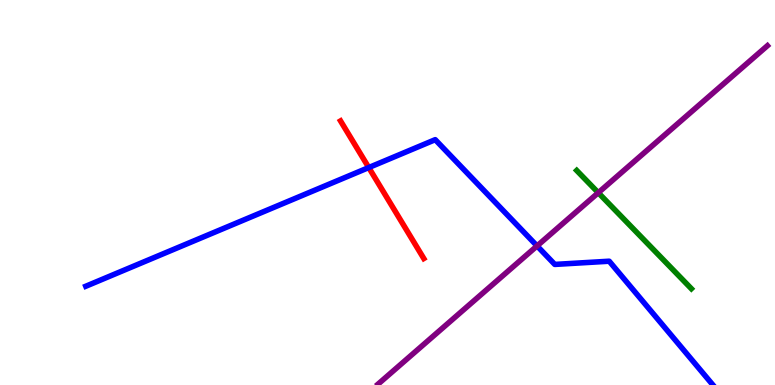[{'lines': ['blue', 'red'], 'intersections': [{'x': 4.76, 'y': 5.65}]}, {'lines': ['green', 'red'], 'intersections': []}, {'lines': ['purple', 'red'], 'intersections': []}, {'lines': ['blue', 'green'], 'intersections': []}, {'lines': ['blue', 'purple'], 'intersections': [{'x': 6.93, 'y': 3.61}]}, {'lines': ['green', 'purple'], 'intersections': [{'x': 7.72, 'y': 4.99}]}]